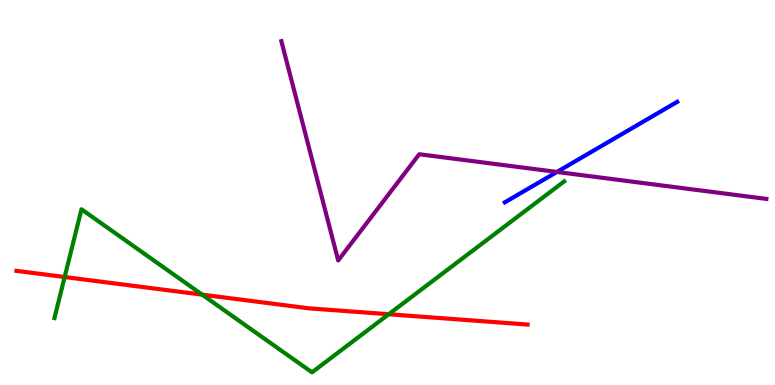[{'lines': ['blue', 'red'], 'intersections': []}, {'lines': ['green', 'red'], 'intersections': [{'x': 0.834, 'y': 2.8}, {'x': 2.61, 'y': 2.35}, {'x': 5.02, 'y': 1.84}]}, {'lines': ['purple', 'red'], 'intersections': []}, {'lines': ['blue', 'green'], 'intersections': []}, {'lines': ['blue', 'purple'], 'intersections': [{'x': 7.19, 'y': 5.53}]}, {'lines': ['green', 'purple'], 'intersections': []}]